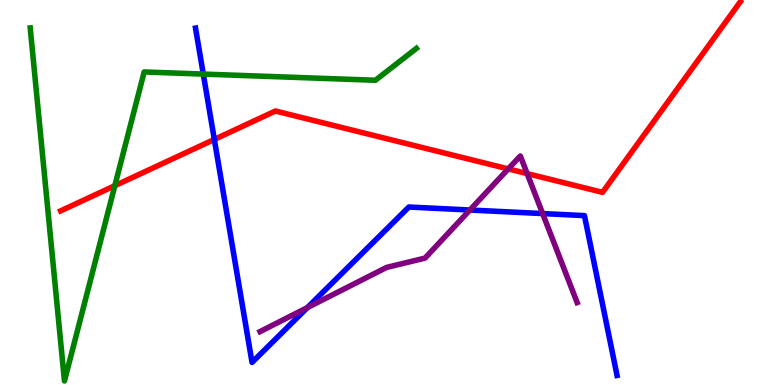[{'lines': ['blue', 'red'], 'intersections': [{'x': 2.77, 'y': 6.38}]}, {'lines': ['green', 'red'], 'intersections': [{'x': 1.48, 'y': 5.18}]}, {'lines': ['purple', 'red'], 'intersections': [{'x': 6.56, 'y': 5.61}, {'x': 6.8, 'y': 5.49}]}, {'lines': ['blue', 'green'], 'intersections': [{'x': 2.62, 'y': 8.08}]}, {'lines': ['blue', 'purple'], 'intersections': [{'x': 3.97, 'y': 2.01}, {'x': 6.06, 'y': 4.55}, {'x': 7.0, 'y': 4.45}]}, {'lines': ['green', 'purple'], 'intersections': []}]